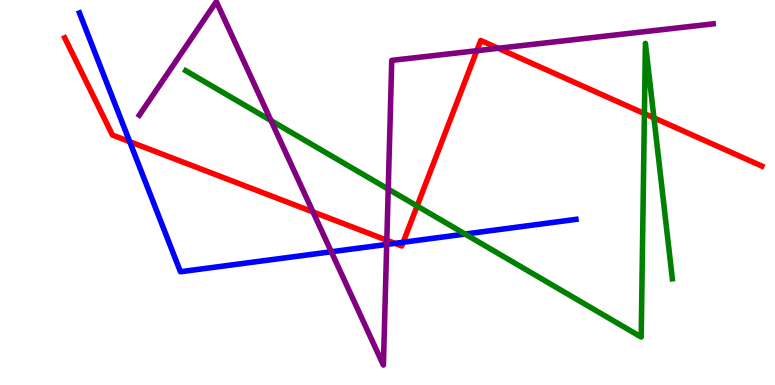[{'lines': ['blue', 'red'], 'intersections': [{'x': 1.67, 'y': 6.32}, {'x': 5.1, 'y': 3.68}, {'x': 5.2, 'y': 3.71}]}, {'lines': ['green', 'red'], 'intersections': [{'x': 5.38, 'y': 4.65}, {'x': 8.31, 'y': 7.05}, {'x': 8.44, 'y': 6.94}]}, {'lines': ['purple', 'red'], 'intersections': [{'x': 4.04, 'y': 4.5}, {'x': 4.99, 'y': 3.76}, {'x': 6.15, 'y': 8.68}, {'x': 6.43, 'y': 8.75}]}, {'lines': ['blue', 'green'], 'intersections': [{'x': 6.0, 'y': 3.92}]}, {'lines': ['blue', 'purple'], 'intersections': [{'x': 4.27, 'y': 3.46}, {'x': 4.99, 'y': 3.65}]}, {'lines': ['green', 'purple'], 'intersections': [{'x': 3.5, 'y': 6.87}, {'x': 5.01, 'y': 5.09}]}]